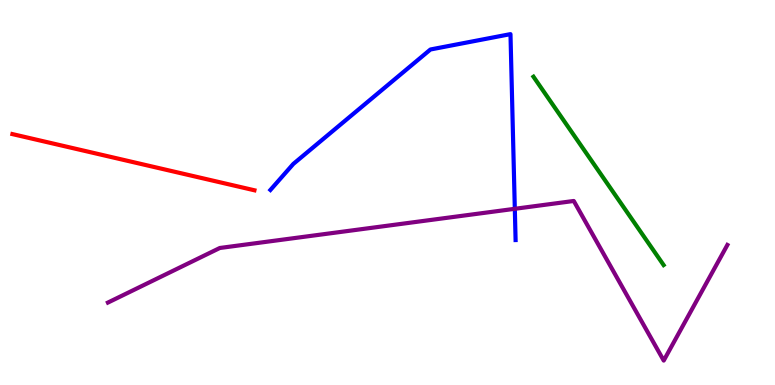[{'lines': ['blue', 'red'], 'intersections': []}, {'lines': ['green', 'red'], 'intersections': []}, {'lines': ['purple', 'red'], 'intersections': []}, {'lines': ['blue', 'green'], 'intersections': []}, {'lines': ['blue', 'purple'], 'intersections': [{'x': 6.64, 'y': 4.58}]}, {'lines': ['green', 'purple'], 'intersections': []}]